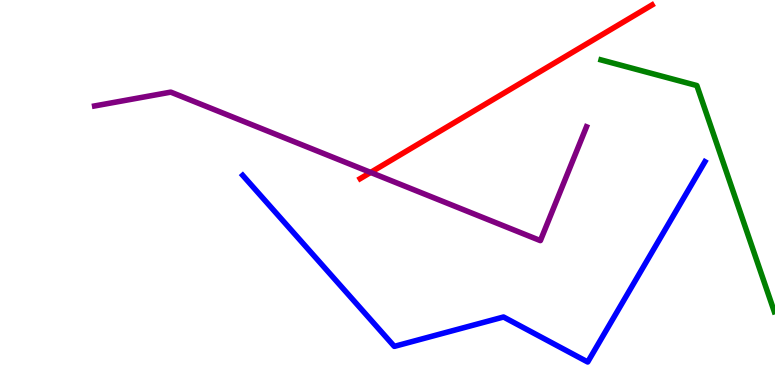[{'lines': ['blue', 'red'], 'intersections': []}, {'lines': ['green', 'red'], 'intersections': []}, {'lines': ['purple', 'red'], 'intersections': [{'x': 4.78, 'y': 5.52}]}, {'lines': ['blue', 'green'], 'intersections': []}, {'lines': ['blue', 'purple'], 'intersections': []}, {'lines': ['green', 'purple'], 'intersections': []}]